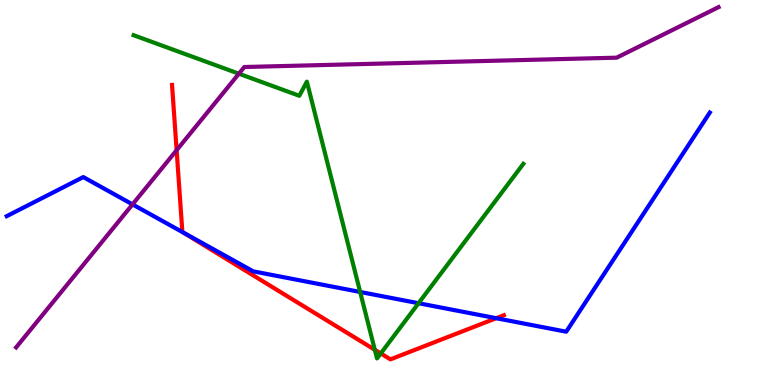[{'lines': ['blue', 'red'], 'intersections': [{'x': 2.36, 'y': 3.97}, {'x': 6.4, 'y': 1.73}]}, {'lines': ['green', 'red'], 'intersections': [{'x': 4.84, 'y': 0.915}, {'x': 4.91, 'y': 0.82}]}, {'lines': ['purple', 'red'], 'intersections': [{'x': 2.28, 'y': 6.1}]}, {'lines': ['blue', 'green'], 'intersections': [{'x': 4.65, 'y': 2.42}, {'x': 5.4, 'y': 2.12}]}, {'lines': ['blue', 'purple'], 'intersections': [{'x': 1.71, 'y': 4.69}]}, {'lines': ['green', 'purple'], 'intersections': [{'x': 3.08, 'y': 8.09}]}]